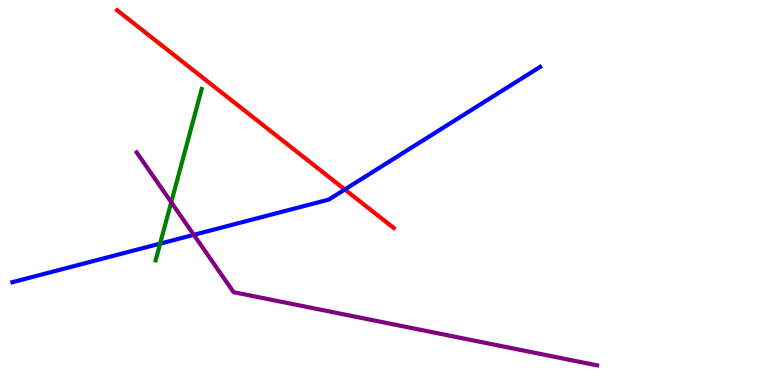[{'lines': ['blue', 'red'], 'intersections': [{'x': 4.45, 'y': 5.08}]}, {'lines': ['green', 'red'], 'intersections': []}, {'lines': ['purple', 'red'], 'intersections': []}, {'lines': ['blue', 'green'], 'intersections': [{'x': 2.07, 'y': 3.67}]}, {'lines': ['blue', 'purple'], 'intersections': [{'x': 2.5, 'y': 3.9}]}, {'lines': ['green', 'purple'], 'intersections': [{'x': 2.21, 'y': 4.75}]}]